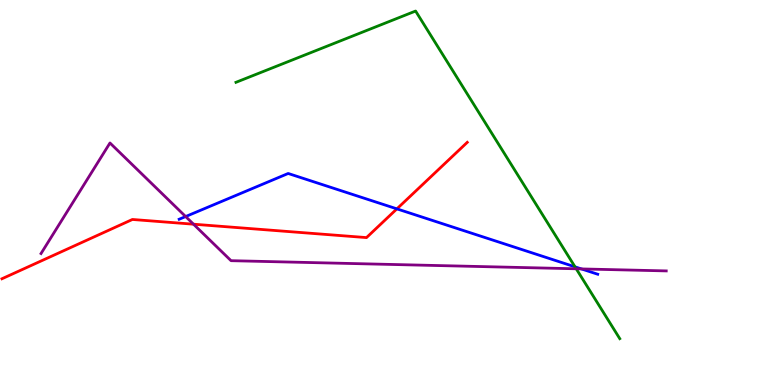[{'lines': ['blue', 'red'], 'intersections': [{'x': 5.12, 'y': 4.57}]}, {'lines': ['green', 'red'], 'intersections': []}, {'lines': ['purple', 'red'], 'intersections': [{'x': 2.5, 'y': 4.18}]}, {'lines': ['blue', 'green'], 'intersections': [{'x': 7.42, 'y': 3.07}]}, {'lines': ['blue', 'purple'], 'intersections': [{'x': 2.4, 'y': 4.38}, {'x': 7.5, 'y': 3.02}]}, {'lines': ['green', 'purple'], 'intersections': [{'x': 7.44, 'y': 3.02}]}]